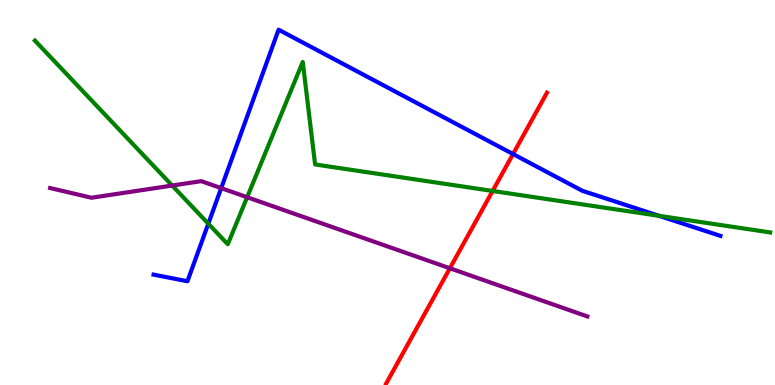[{'lines': ['blue', 'red'], 'intersections': [{'x': 6.62, 'y': 6.0}]}, {'lines': ['green', 'red'], 'intersections': [{'x': 6.36, 'y': 5.04}]}, {'lines': ['purple', 'red'], 'intersections': [{'x': 5.8, 'y': 3.03}]}, {'lines': ['blue', 'green'], 'intersections': [{'x': 2.69, 'y': 4.19}, {'x': 8.5, 'y': 4.39}]}, {'lines': ['blue', 'purple'], 'intersections': [{'x': 2.85, 'y': 5.11}]}, {'lines': ['green', 'purple'], 'intersections': [{'x': 2.22, 'y': 5.18}, {'x': 3.19, 'y': 4.88}]}]